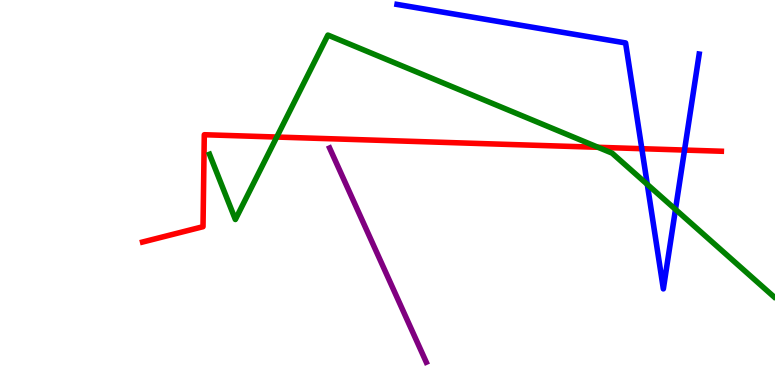[{'lines': ['blue', 'red'], 'intersections': [{'x': 8.28, 'y': 6.14}, {'x': 8.83, 'y': 6.1}]}, {'lines': ['green', 'red'], 'intersections': [{'x': 3.57, 'y': 6.44}, {'x': 7.72, 'y': 6.17}]}, {'lines': ['purple', 'red'], 'intersections': []}, {'lines': ['blue', 'green'], 'intersections': [{'x': 8.35, 'y': 5.21}, {'x': 8.72, 'y': 4.56}]}, {'lines': ['blue', 'purple'], 'intersections': []}, {'lines': ['green', 'purple'], 'intersections': []}]